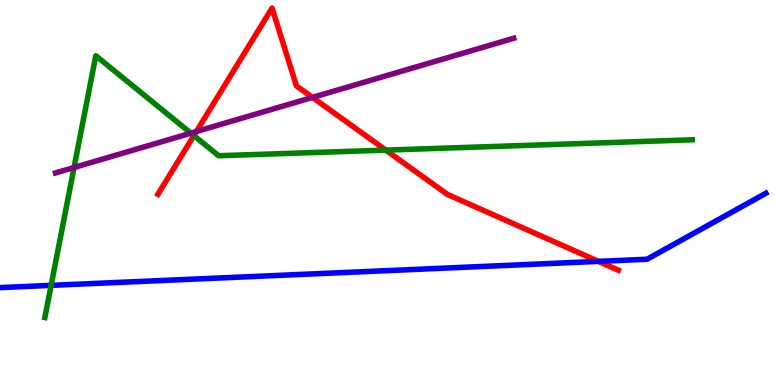[{'lines': ['blue', 'red'], 'intersections': [{'x': 7.72, 'y': 3.21}]}, {'lines': ['green', 'red'], 'intersections': [{'x': 2.5, 'y': 6.48}, {'x': 4.98, 'y': 6.1}]}, {'lines': ['purple', 'red'], 'intersections': [{'x': 2.53, 'y': 6.58}, {'x': 4.03, 'y': 7.47}]}, {'lines': ['blue', 'green'], 'intersections': [{'x': 0.66, 'y': 2.59}]}, {'lines': ['blue', 'purple'], 'intersections': []}, {'lines': ['green', 'purple'], 'intersections': [{'x': 0.956, 'y': 5.65}, {'x': 2.46, 'y': 6.54}]}]